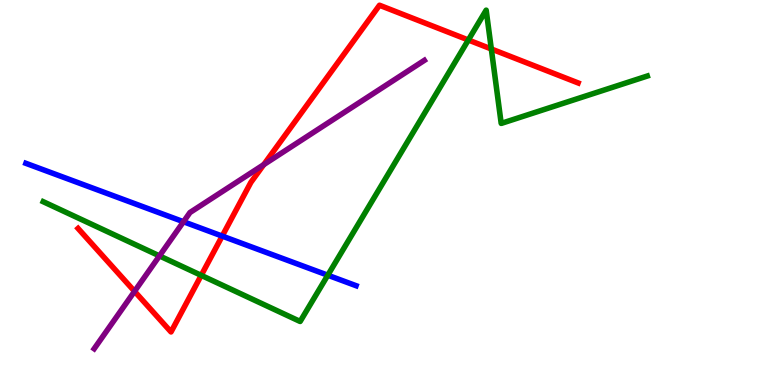[{'lines': ['blue', 'red'], 'intersections': [{'x': 2.87, 'y': 3.87}]}, {'lines': ['green', 'red'], 'intersections': [{'x': 2.6, 'y': 2.85}, {'x': 6.04, 'y': 8.96}, {'x': 6.34, 'y': 8.73}]}, {'lines': ['purple', 'red'], 'intersections': [{'x': 1.74, 'y': 2.43}, {'x': 3.4, 'y': 5.72}]}, {'lines': ['blue', 'green'], 'intersections': [{'x': 4.23, 'y': 2.85}]}, {'lines': ['blue', 'purple'], 'intersections': [{'x': 2.37, 'y': 4.24}]}, {'lines': ['green', 'purple'], 'intersections': [{'x': 2.06, 'y': 3.35}]}]